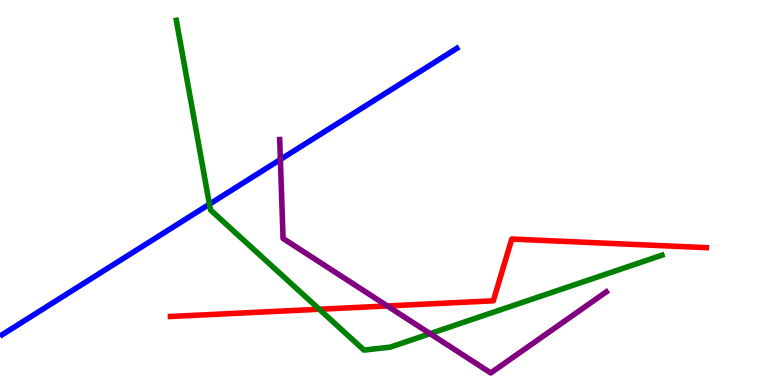[{'lines': ['blue', 'red'], 'intersections': []}, {'lines': ['green', 'red'], 'intersections': [{'x': 4.12, 'y': 1.97}]}, {'lines': ['purple', 'red'], 'intersections': [{'x': 5.0, 'y': 2.05}]}, {'lines': ['blue', 'green'], 'intersections': [{'x': 2.7, 'y': 4.7}]}, {'lines': ['blue', 'purple'], 'intersections': [{'x': 3.62, 'y': 5.86}]}, {'lines': ['green', 'purple'], 'intersections': [{'x': 5.55, 'y': 1.33}]}]